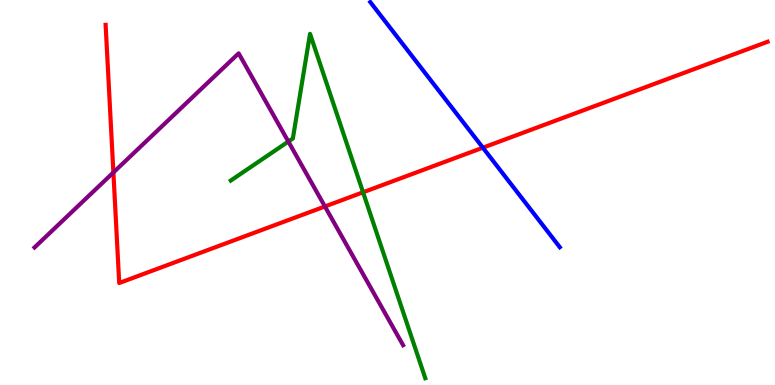[{'lines': ['blue', 'red'], 'intersections': [{'x': 6.23, 'y': 6.16}]}, {'lines': ['green', 'red'], 'intersections': [{'x': 4.68, 'y': 5.01}]}, {'lines': ['purple', 'red'], 'intersections': [{'x': 1.46, 'y': 5.52}, {'x': 4.19, 'y': 4.64}]}, {'lines': ['blue', 'green'], 'intersections': []}, {'lines': ['blue', 'purple'], 'intersections': []}, {'lines': ['green', 'purple'], 'intersections': [{'x': 3.72, 'y': 6.32}]}]